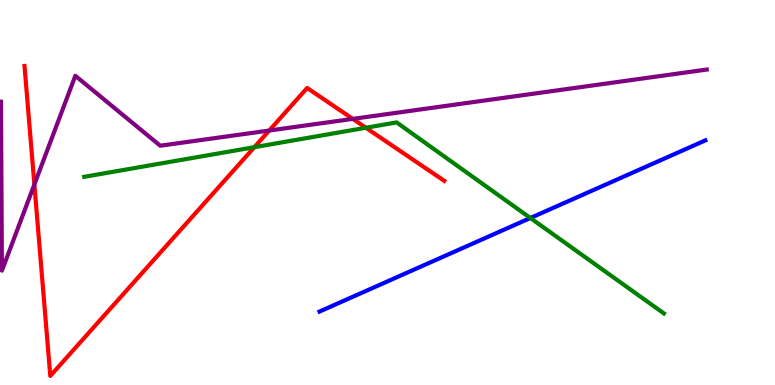[{'lines': ['blue', 'red'], 'intersections': []}, {'lines': ['green', 'red'], 'intersections': [{'x': 3.28, 'y': 6.18}, {'x': 4.72, 'y': 6.68}]}, {'lines': ['purple', 'red'], 'intersections': [{'x': 0.444, 'y': 5.21}, {'x': 3.47, 'y': 6.61}, {'x': 4.55, 'y': 6.91}]}, {'lines': ['blue', 'green'], 'intersections': [{'x': 6.84, 'y': 4.34}]}, {'lines': ['blue', 'purple'], 'intersections': []}, {'lines': ['green', 'purple'], 'intersections': []}]